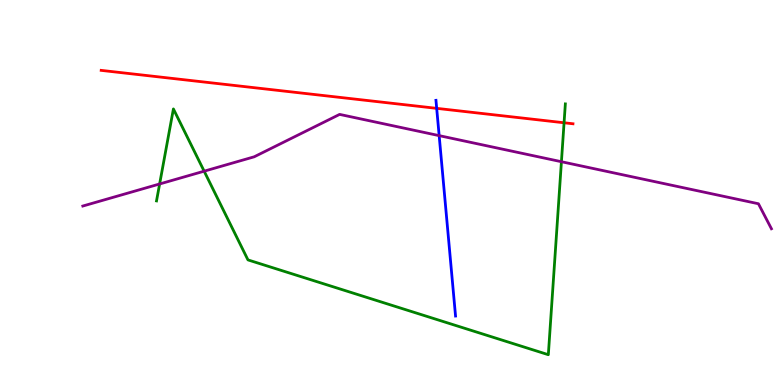[{'lines': ['blue', 'red'], 'intersections': [{'x': 5.63, 'y': 7.19}]}, {'lines': ['green', 'red'], 'intersections': [{'x': 7.28, 'y': 6.81}]}, {'lines': ['purple', 'red'], 'intersections': []}, {'lines': ['blue', 'green'], 'intersections': []}, {'lines': ['blue', 'purple'], 'intersections': [{'x': 5.67, 'y': 6.48}]}, {'lines': ['green', 'purple'], 'intersections': [{'x': 2.06, 'y': 5.22}, {'x': 2.63, 'y': 5.55}, {'x': 7.24, 'y': 5.8}]}]